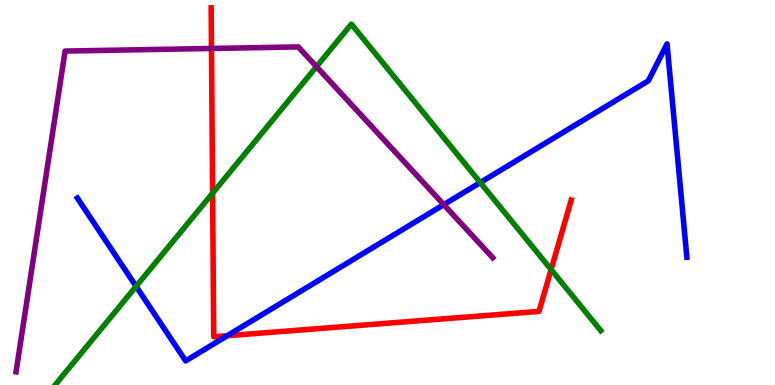[{'lines': ['blue', 'red'], 'intersections': [{'x': 2.93, 'y': 1.28}]}, {'lines': ['green', 'red'], 'intersections': [{'x': 2.74, 'y': 4.98}, {'x': 7.11, 'y': 3.0}]}, {'lines': ['purple', 'red'], 'intersections': [{'x': 2.73, 'y': 8.74}]}, {'lines': ['blue', 'green'], 'intersections': [{'x': 1.76, 'y': 2.56}, {'x': 6.2, 'y': 5.26}]}, {'lines': ['blue', 'purple'], 'intersections': [{'x': 5.73, 'y': 4.68}]}, {'lines': ['green', 'purple'], 'intersections': [{'x': 4.08, 'y': 8.27}]}]